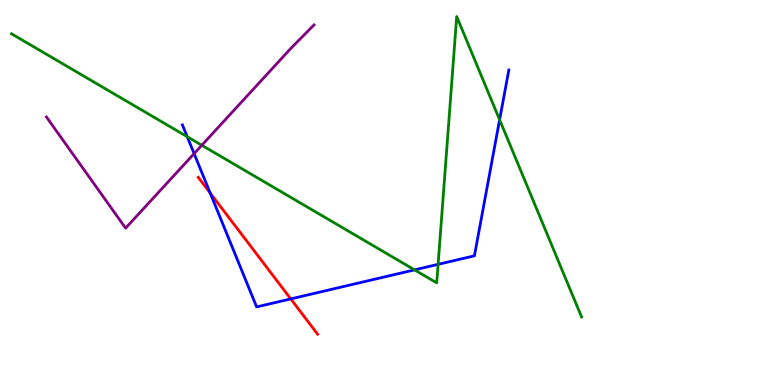[{'lines': ['blue', 'red'], 'intersections': [{'x': 2.71, 'y': 4.99}, {'x': 3.75, 'y': 2.24}]}, {'lines': ['green', 'red'], 'intersections': []}, {'lines': ['purple', 'red'], 'intersections': []}, {'lines': ['blue', 'green'], 'intersections': [{'x': 2.42, 'y': 6.45}, {'x': 5.35, 'y': 2.99}, {'x': 5.65, 'y': 3.13}, {'x': 6.45, 'y': 6.89}]}, {'lines': ['blue', 'purple'], 'intersections': [{'x': 2.5, 'y': 6.01}]}, {'lines': ['green', 'purple'], 'intersections': [{'x': 2.6, 'y': 6.23}]}]